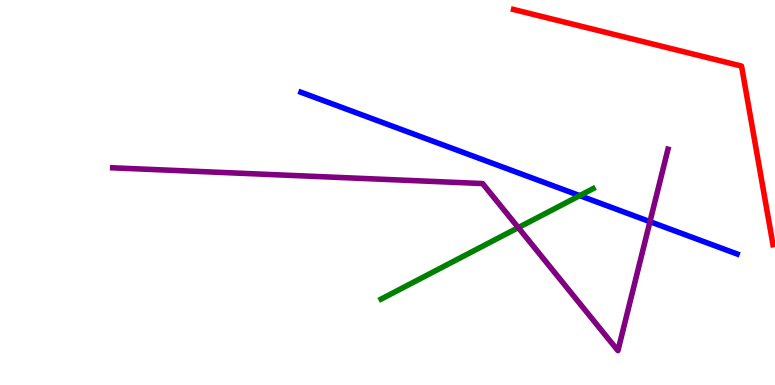[{'lines': ['blue', 'red'], 'intersections': []}, {'lines': ['green', 'red'], 'intersections': []}, {'lines': ['purple', 'red'], 'intersections': []}, {'lines': ['blue', 'green'], 'intersections': [{'x': 7.48, 'y': 4.92}]}, {'lines': ['blue', 'purple'], 'intersections': [{'x': 8.39, 'y': 4.24}]}, {'lines': ['green', 'purple'], 'intersections': [{'x': 6.69, 'y': 4.09}]}]